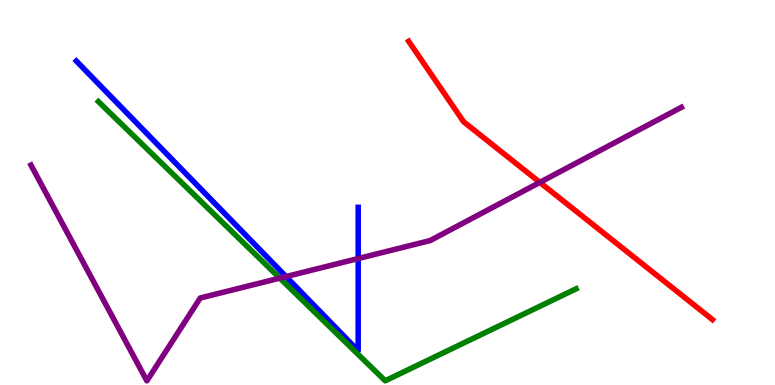[{'lines': ['blue', 'red'], 'intersections': []}, {'lines': ['green', 'red'], 'intersections': []}, {'lines': ['purple', 'red'], 'intersections': [{'x': 6.97, 'y': 5.26}]}, {'lines': ['blue', 'green'], 'intersections': []}, {'lines': ['blue', 'purple'], 'intersections': [{'x': 3.69, 'y': 2.82}, {'x': 4.62, 'y': 3.28}]}, {'lines': ['green', 'purple'], 'intersections': [{'x': 3.61, 'y': 2.78}]}]